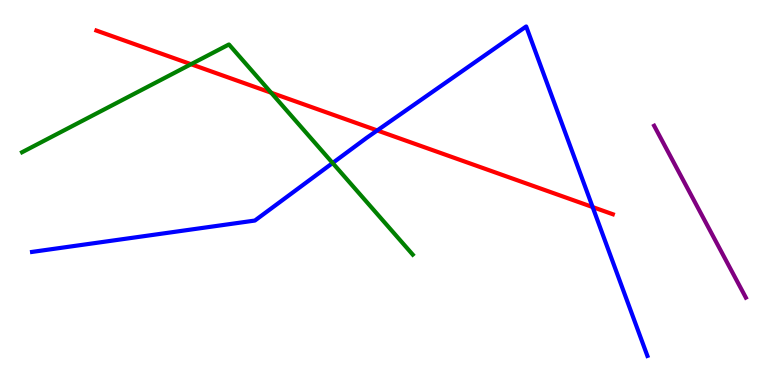[{'lines': ['blue', 'red'], 'intersections': [{'x': 4.87, 'y': 6.61}, {'x': 7.65, 'y': 4.62}]}, {'lines': ['green', 'red'], 'intersections': [{'x': 2.46, 'y': 8.33}, {'x': 3.5, 'y': 7.59}]}, {'lines': ['purple', 'red'], 'intersections': []}, {'lines': ['blue', 'green'], 'intersections': [{'x': 4.29, 'y': 5.77}]}, {'lines': ['blue', 'purple'], 'intersections': []}, {'lines': ['green', 'purple'], 'intersections': []}]